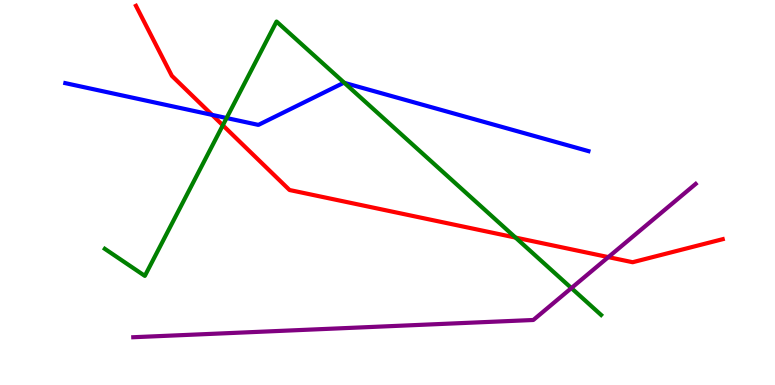[{'lines': ['blue', 'red'], 'intersections': [{'x': 2.74, 'y': 7.02}]}, {'lines': ['green', 'red'], 'intersections': [{'x': 2.88, 'y': 6.75}, {'x': 6.65, 'y': 3.83}]}, {'lines': ['purple', 'red'], 'intersections': [{'x': 7.85, 'y': 3.32}]}, {'lines': ['blue', 'green'], 'intersections': [{'x': 2.92, 'y': 6.93}, {'x': 4.44, 'y': 7.85}]}, {'lines': ['blue', 'purple'], 'intersections': []}, {'lines': ['green', 'purple'], 'intersections': [{'x': 7.37, 'y': 2.52}]}]